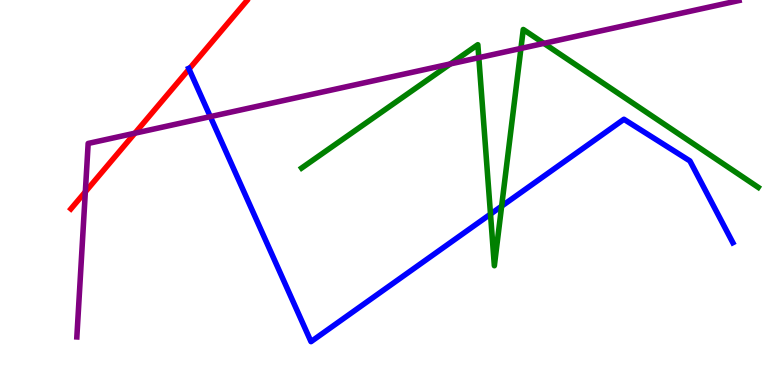[{'lines': ['blue', 'red'], 'intersections': [{'x': 2.44, 'y': 8.21}]}, {'lines': ['green', 'red'], 'intersections': []}, {'lines': ['purple', 'red'], 'intersections': [{'x': 1.1, 'y': 5.02}, {'x': 1.74, 'y': 6.54}]}, {'lines': ['blue', 'green'], 'intersections': [{'x': 6.33, 'y': 4.44}, {'x': 6.47, 'y': 4.64}]}, {'lines': ['blue', 'purple'], 'intersections': [{'x': 2.71, 'y': 6.97}]}, {'lines': ['green', 'purple'], 'intersections': [{'x': 5.81, 'y': 8.34}, {'x': 6.18, 'y': 8.5}, {'x': 6.72, 'y': 8.74}, {'x': 7.02, 'y': 8.87}]}]